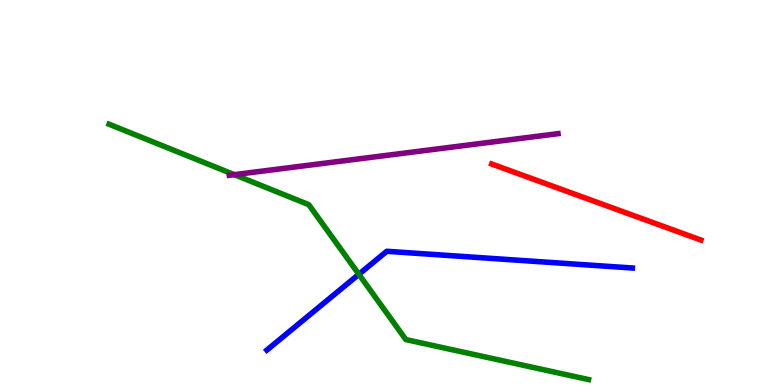[{'lines': ['blue', 'red'], 'intersections': []}, {'lines': ['green', 'red'], 'intersections': []}, {'lines': ['purple', 'red'], 'intersections': []}, {'lines': ['blue', 'green'], 'intersections': [{'x': 4.63, 'y': 2.88}]}, {'lines': ['blue', 'purple'], 'intersections': []}, {'lines': ['green', 'purple'], 'intersections': [{'x': 3.02, 'y': 5.46}]}]